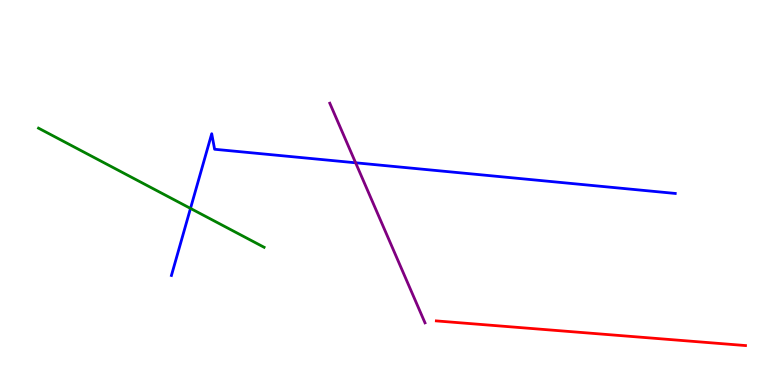[{'lines': ['blue', 'red'], 'intersections': []}, {'lines': ['green', 'red'], 'intersections': []}, {'lines': ['purple', 'red'], 'intersections': []}, {'lines': ['blue', 'green'], 'intersections': [{'x': 2.46, 'y': 4.59}]}, {'lines': ['blue', 'purple'], 'intersections': [{'x': 4.59, 'y': 5.77}]}, {'lines': ['green', 'purple'], 'intersections': []}]